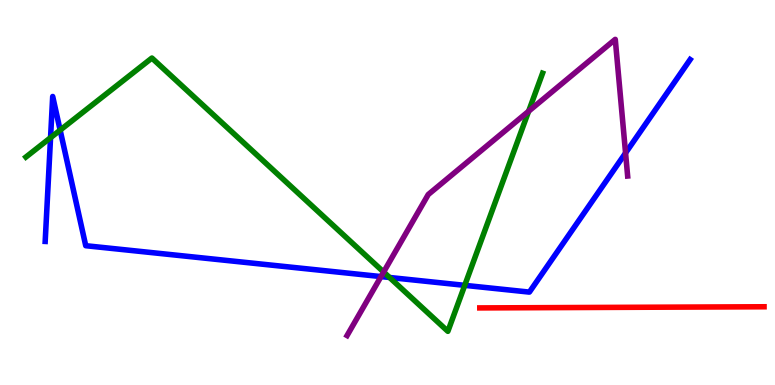[{'lines': ['blue', 'red'], 'intersections': []}, {'lines': ['green', 'red'], 'intersections': []}, {'lines': ['purple', 'red'], 'intersections': []}, {'lines': ['blue', 'green'], 'intersections': [{'x': 0.652, 'y': 6.42}, {'x': 0.776, 'y': 6.62}, {'x': 5.03, 'y': 2.79}, {'x': 6.0, 'y': 2.59}]}, {'lines': ['blue', 'purple'], 'intersections': [{'x': 4.92, 'y': 2.82}, {'x': 8.07, 'y': 6.03}]}, {'lines': ['green', 'purple'], 'intersections': [{'x': 4.95, 'y': 2.93}, {'x': 6.82, 'y': 7.11}]}]